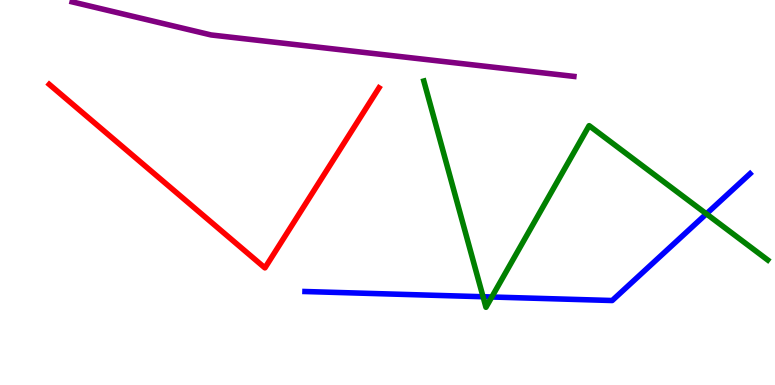[{'lines': ['blue', 'red'], 'intersections': []}, {'lines': ['green', 'red'], 'intersections': []}, {'lines': ['purple', 'red'], 'intersections': []}, {'lines': ['blue', 'green'], 'intersections': [{'x': 6.23, 'y': 2.29}, {'x': 6.35, 'y': 2.29}, {'x': 9.11, 'y': 4.45}]}, {'lines': ['blue', 'purple'], 'intersections': []}, {'lines': ['green', 'purple'], 'intersections': []}]